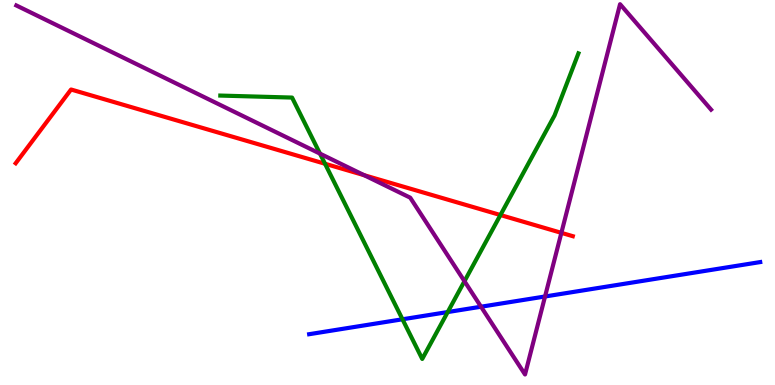[{'lines': ['blue', 'red'], 'intersections': []}, {'lines': ['green', 'red'], 'intersections': [{'x': 4.19, 'y': 5.75}, {'x': 6.46, 'y': 4.41}]}, {'lines': ['purple', 'red'], 'intersections': [{'x': 4.7, 'y': 5.45}, {'x': 7.24, 'y': 3.95}]}, {'lines': ['blue', 'green'], 'intersections': [{'x': 5.19, 'y': 1.71}, {'x': 5.78, 'y': 1.89}]}, {'lines': ['blue', 'purple'], 'intersections': [{'x': 6.21, 'y': 2.03}, {'x': 7.03, 'y': 2.3}]}, {'lines': ['green', 'purple'], 'intersections': [{'x': 4.13, 'y': 6.01}, {'x': 5.99, 'y': 2.7}]}]